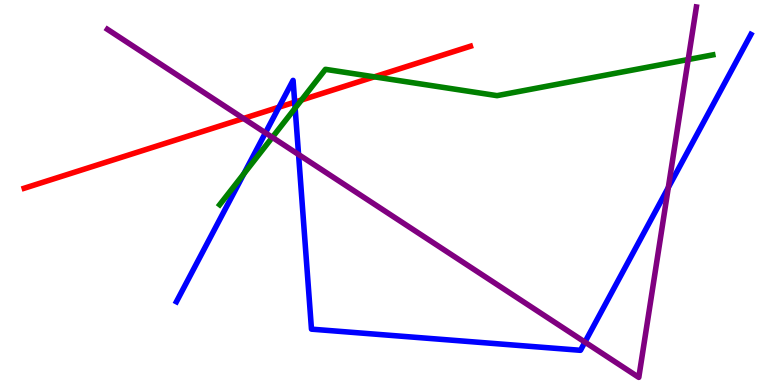[{'lines': ['blue', 'red'], 'intersections': [{'x': 3.6, 'y': 7.22}, {'x': 3.8, 'y': 7.35}]}, {'lines': ['green', 'red'], 'intersections': [{'x': 3.89, 'y': 7.4}, {'x': 4.83, 'y': 8.0}]}, {'lines': ['purple', 'red'], 'intersections': [{'x': 3.14, 'y': 6.92}]}, {'lines': ['blue', 'green'], 'intersections': [{'x': 3.15, 'y': 5.49}, {'x': 3.81, 'y': 7.19}]}, {'lines': ['blue', 'purple'], 'intersections': [{'x': 3.43, 'y': 6.55}, {'x': 3.85, 'y': 5.99}, {'x': 7.55, 'y': 1.11}, {'x': 8.62, 'y': 5.13}]}, {'lines': ['green', 'purple'], 'intersections': [{'x': 3.51, 'y': 6.43}, {'x': 8.88, 'y': 8.45}]}]